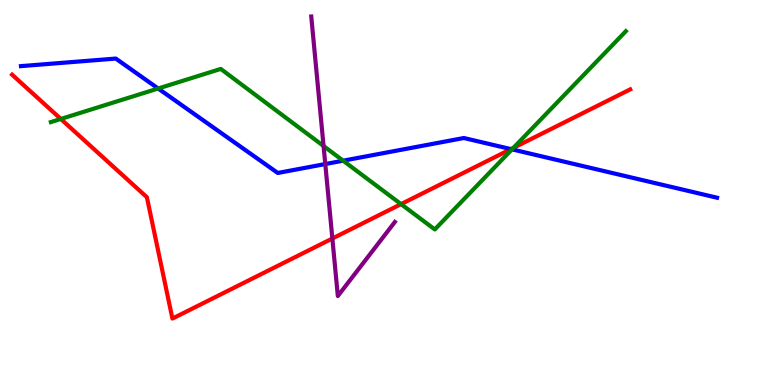[{'lines': ['blue', 'red'], 'intersections': [{'x': 6.59, 'y': 6.13}]}, {'lines': ['green', 'red'], 'intersections': [{'x': 0.785, 'y': 6.91}, {'x': 5.17, 'y': 4.7}, {'x': 6.62, 'y': 6.16}]}, {'lines': ['purple', 'red'], 'intersections': [{'x': 4.29, 'y': 3.81}]}, {'lines': ['blue', 'green'], 'intersections': [{'x': 2.04, 'y': 7.7}, {'x': 4.43, 'y': 5.83}, {'x': 6.61, 'y': 6.12}]}, {'lines': ['blue', 'purple'], 'intersections': [{'x': 4.2, 'y': 5.74}]}, {'lines': ['green', 'purple'], 'intersections': [{'x': 4.18, 'y': 6.21}]}]